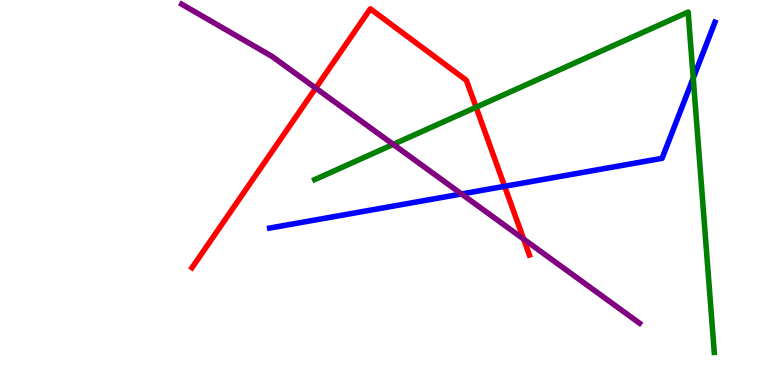[{'lines': ['blue', 'red'], 'intersections': [{'x': 6.51, 'y': 5.16}]}, {'lines': ['green', 'red'], 'intersections': [{'x': 6.14, 'y': 7.22}]}, {'lines': ['purple', 'red'], 'intersections': [{'x': 4.07, 'y': 7.71}, {'x': 6.76, 'y': 3.79}]}, {'lines': ['blue', 'green'], 'intersections': [{'x': 8.94, 'y': 7.97}]}, {'lines': ['blue', 'purple'], 'intersections': [{'x': 5.96, 'y': 4.96}]}, {'lines': ['green', 'purple'], 'intersections': [{'x': 5.07, 'y': 6.25}]}]